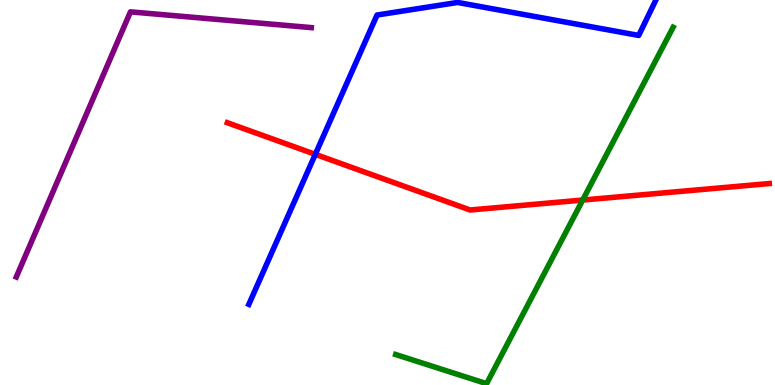[{'lines': ['blue', 'red'], 'intersections': [{'x': 4.07, 'y': 5.99}]}, {'lines': ['green', 'red'], 'intersections': [{'x': 7.52, 'y': 4.8}]}, {'lines': ['purple', 'red'], 'intersections': []}, {'lines': ['blue', 'green'], 'intersections': []}, {'lines': ['blue', 'purple'], 'intersections': []}, {'lines': ['green', 'purple'], 'intersections': []}]